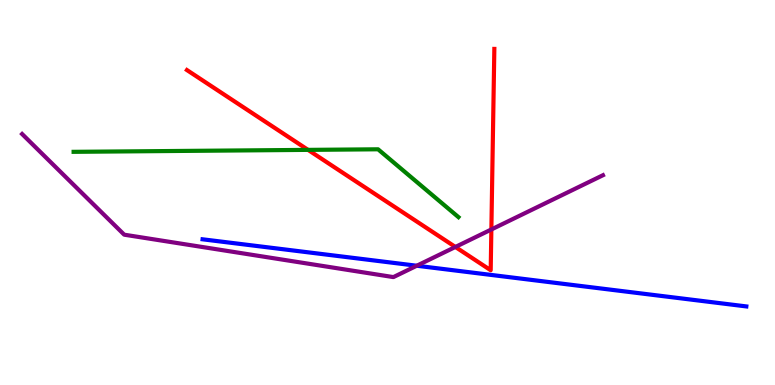[{'lines': ['blue', 'red'], 'intersections': []}, {'lines': ['green', 'red'], 'intersections': [{'x': 3.97, 'y': 6.11}]}, {'lines': ['purple', 'red'], 'intersections': [{'x': 5.88, 'y': 3.59}, {'x': 6.34, 'y': 4.04}]}, {'lines': ['blue', 'green'], 'intersections': []}, {'lines': ['blue', 'purple'], 'intersections': [{'x': 5.38, 'y': 3.1}]}, {'lines': ['green', 'purple'], 'intersections': []}]